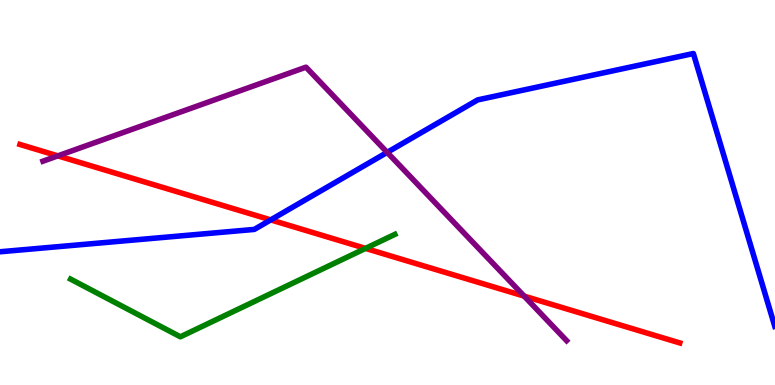[{'lines': ['blue', 'red'], 'intersections': [{'x': 3.49, 'y': 4.29}]}, {'lines': ['green', 'red'], 'intersections': [{'x': 4.72, 'y': 3.55}]}, {'lines': ['purple', 'red'], 'intersections': [{'x': 0.746, 'y': 5.95}, {'x': 6.76, 'y': 2.31}]}, {'lines': ['blue', 'green'], 'intersections': []}, {'lines': ['blue', 'purple'], 'intersections': [{'x': 5.0, 'y': 6.04}]}, {'lines': ['green', 'purple'], 'intersections': []}]